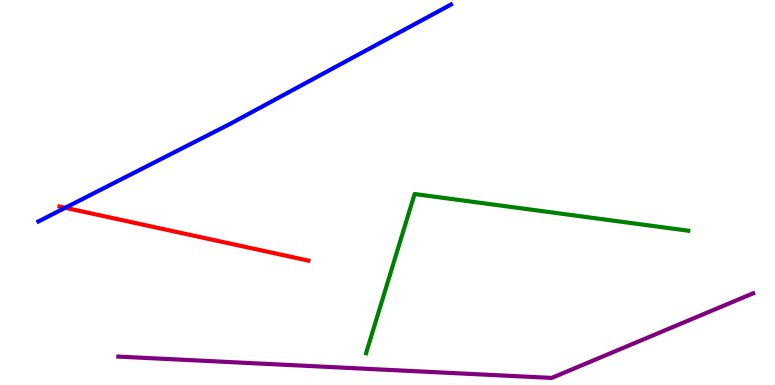[{'lines': ['blue', 'red'], 'intersections': [{'x': 0.842, 'y': 4.6}]}, {'lines': ['green', 'red'], 'intersections': []}, {'lines': ['purple', 'red'], 'intersections': []}, {'lines': ['blue', 'green'], 'intersections': []}, {'lines': ['blue', 'purple'], 'intersections': []}, {'lines': ['green', 'purple'], 'intersections': []}]